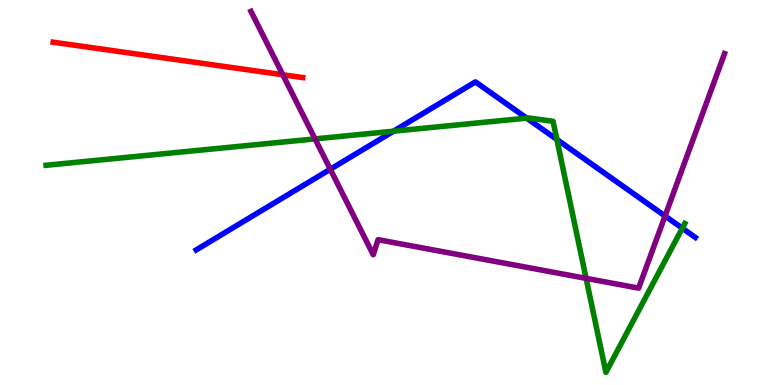[{'lines': ['blue', 'red'], 'intersections': []}, {'lines': ['green', 'red'], 'intersections': []}, {'lines': ['purple', 'red'], 'intersections': [{'x': 3.65, 'y': 8.06}]}, {'lines': ['blue', 'green'], 'intersections': [{'x': 5.08, 'y': 6.59}, {'x': 6.8, 'y': 6.93}, {'x': 7.19, 'y': 6.38}, {'x': 8.8, 'y': 4.07}]}, {'lines': ['blue', 'purple'], 'intersections': [{'x': 4.26, 'y': 5.6}, {'x': 8.58, 'y': 4.39}]}, {'lines': ['green', 'purple'], 'intersections': [{'x': 4.06, 'y': 6.39}, {'x': 7.56, 'y': 2.77}]}]